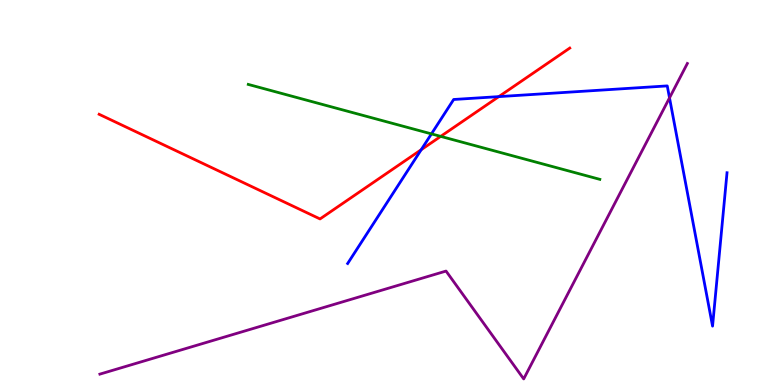[{'lines': ['blue', 'red'], 'intersections': [{'x': 5.43, 'y': 6.11}, {'x': 6.44, 'y': 7.49}]}, {'lines': ['green', 'red'], 'intersections': [{'x': 5.69, 'y': 6.46}]}, {'lines': ['purple', 'red'], 'intersections': []}, {'lines': ['blue', 'green'], 'intersections': [{'x': 5.57, 'y': 6.52}]}, {'lines': ['blue', 'purple'], 'intersections': [{'x': 8.64, 'y': 7.46}]}, {'lines': ['green', 'purple'], 'intersections': []}]